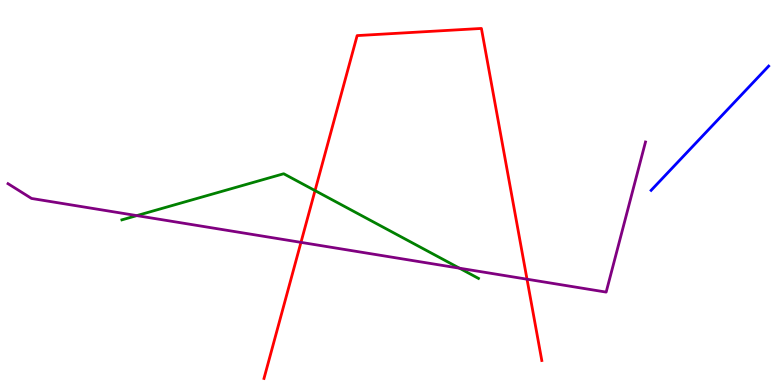[{'lines': ['blue', 'red'], 'intersections': []}, {'lines': ['green', 'red'], 'intersections': [{'x': 4.06, 'y': 5.05}]}, {'lines': ['purple', 'red'], 'intersections': [{'x': 3.88, 'y': 3.7}, {'x': 6.8, 'y': 2.75}]}, {'lines': ['blue', 'green'], 'intersections': []}, {'lines': ['blue', 'purple'], 'intersections': []}, {'lines': ['green', 'purple'], 'intersections': [{'x': 1.77, 'y': 4.4}, {'x': 5.93, 'y': 3.03}]}]